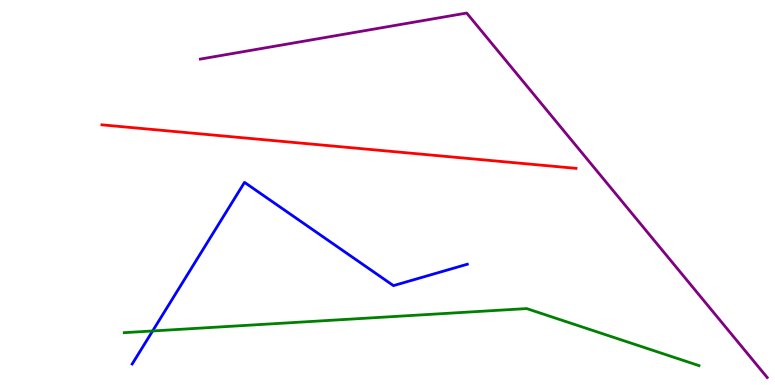[{'lines': ['blue', 'red'], 'intersections': []}, {'lines': ['green', 'red'], 'intersections': []}, {'lines': ['purple', 'red'], 'intersections': []}, {'lines': ['blue', 'green'], 'intersections': [{'x': 1.97, 'y': 1.4}]}, {'lines': ['blue', 'purple'], 'intersections': []}, {'lines': ['green', 'purple'], 'intersections': []}]